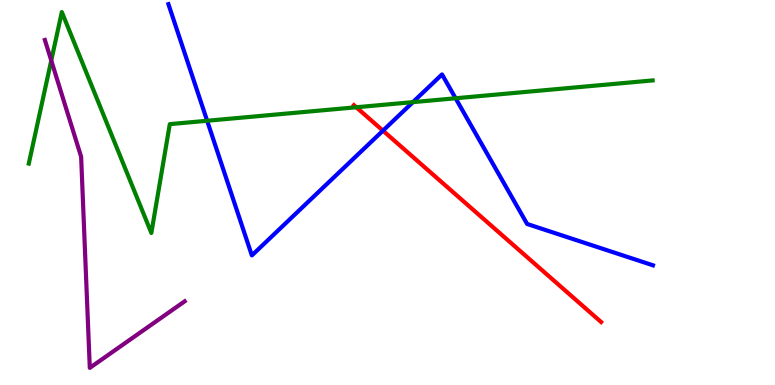[{'lines': ['blue', 'red'], 'intersections': [{'x': 4.94, 'y': 6.61}]}, {'lines': ['green', 'red'], 'intersections': [{'x': 4.6, 'y': 7.21}]}, {'lines': ['purple', 'red'], 'intersections': []}, {'lines': ['blue', 'green'], 'intersections': [{'x': 2.67, 'y': 6.86}, {'x': 5.33, 'y': 7.35}, {'x': 5.88, 'y': 7.45}]}, {'lines': ['blue', 'purple'], 'intersections': []}, {'lines': ['green', 'purple'], 'intersections': [{'x': 0.661, 'y': 8.43}]}]